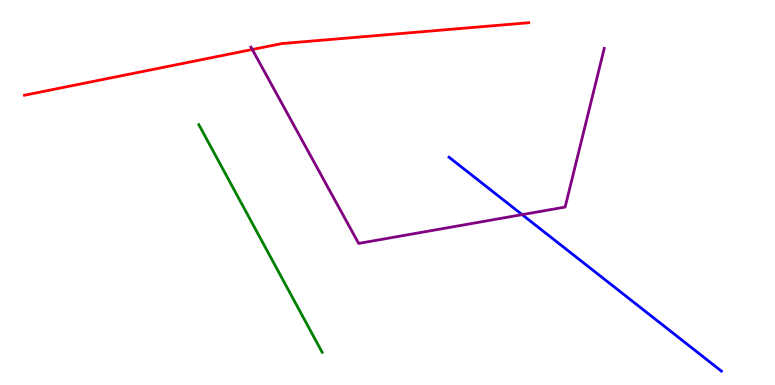[{'lines': ['blue', 'red'], 'intersections': []}, {'lines': ['green', 'red'], 'intersections': []}, {'lines': ['purple', 'red'], 'intersections': [{'x': 3.26, 'y': 8.71}]}, {'lines': ['blue', 'green'], 'intersections': []}, {'lines': ['blue', 'purple'], 'intersections': [{'x': 6.74, 'y': 4.43}]}, {'lines': ['green', 'purple'], 'intersections': []}]